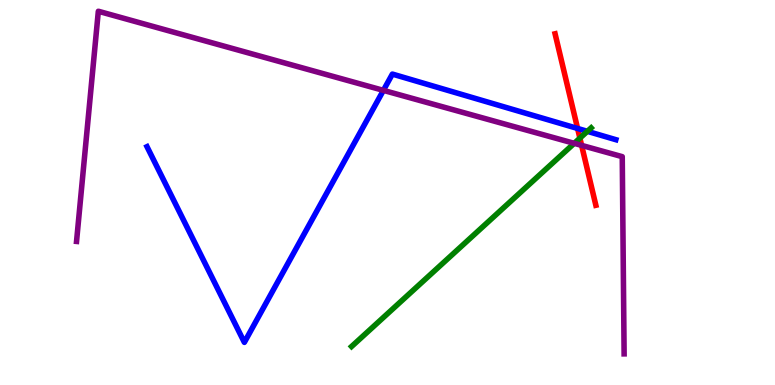[{'lines': ['blue', 'red'], 'intersections': [{'x': 7.45, 'y': 6.66}]}, {'lines': ['green', 'red'], 'intersections': [{'x': 7.48, 'y': 6.41}]}, {'lines': ['purple', 'red'], 'intersections': [{'x': 7.5, 'y': 6.22}]}, {'lines': ['blue', 'green'], 'intersections': [{'x': 7.58, 'y': 6.59}]}, {'lines': ['blue', 'purple'], 'intersections': [{'x': 4.95, 'y': 7.65}]}, {'lines': ['green', 'purple'], 'intersections': [{'x': 7.41, 'y': 6.28}]}]